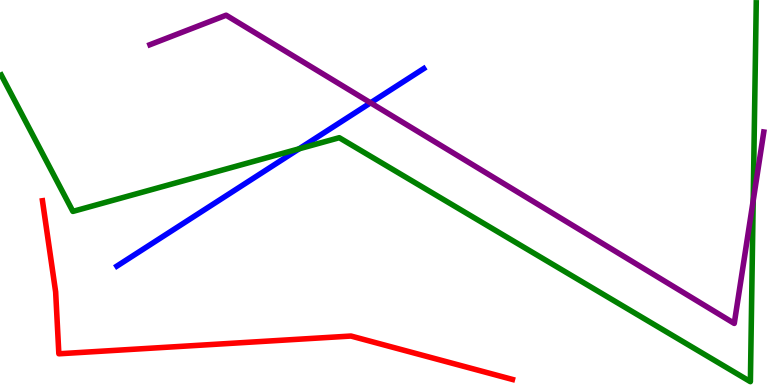[{'lines': ['blue', 'red'], 'intersections': []}, {'lines': ['green', 'red'], 'intersections': []}, {'lines': ['purple', 'red'], 'intersections': []}, {'lines': ['blue', 'green'], 'intersections': [{'x': 3.86, 'y': 6.13}]}, {'lines': ['blue', 'purple'], 'intersections': [{'x': 4.78, 'y': 7.33}]}, {'lines': ['green', 'purple'], 'intersections': [{'x': 9.72, 'y': 4.79}]}]